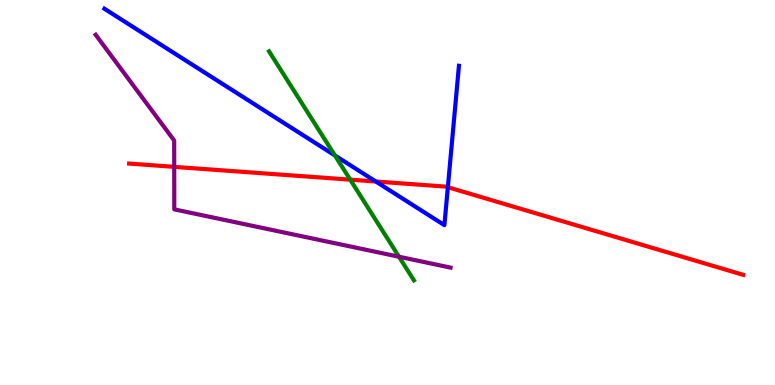[{'lines': ['blue', 'red'], 'intersections': [{'x': 4.85, 'y': 5.29}, {'x': 5.78, 'y': 5.14}]}, {'lines': ['green', 'red'], 'intersections': [{'x': 4.52, 'y': 5.33}]}, {'lines': ['purple', 'red'], 'intersections': [{'x': 2.25, 'y': 5.67}]}, {'lines': ['blue', 'green'], 'intersections': [{'x': 4.32, 'y': 5.96}]}, {'lines': ['blue', 'purple'], 'intersections': []}, {'lines': ['green', 'purple'], 'intersections': [{'x': 5.15, 'y': 3.33}]}]